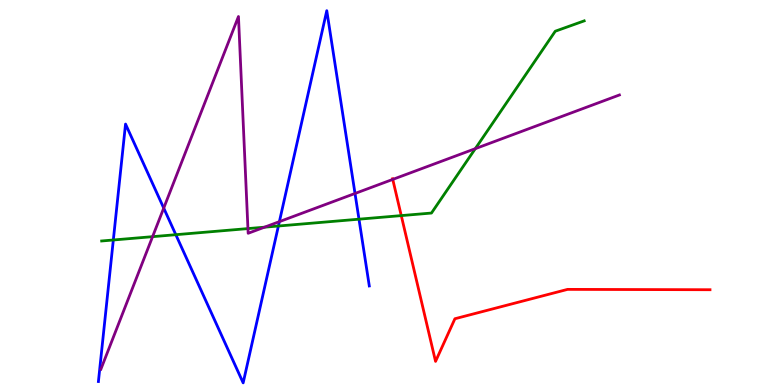[{'lines': ['blue', 'red'], 'intersections': []}, {'lines': ['green', 'red'], 'intersections': [{'x': 5.18, 'y': 4.4}]}, {'lines': ['purple', 'red'], 'intersections': [{'x': 5.07, 'y': 5.34}]}, {'lines': ['blue', 'green'], 'intersections': [{'x': 1.46, 'y': 3.77}, {'x': 2.27, 'y': 3.9}, {'x': 3.59, 'y': 4.13}, {'x': 4.63, 'y': 4.31}]}, {'lines': ['blue', 'purple'], 'intersections': [{'x': 2.11, 'y': 4.6}, {'x': 3.6, 'y': 4.24}, {'x': 4.58, 'y': 4.97}]}, {'lines': ['green', 'purple'], 'intersections': [{'x': 1.97, 'y': 3.85}, {'x': 3.2, 'y': 4.06}, {'x': 3.41, 'y': 4.1}, {'x': 6.13, 'y': 6.14}]}]